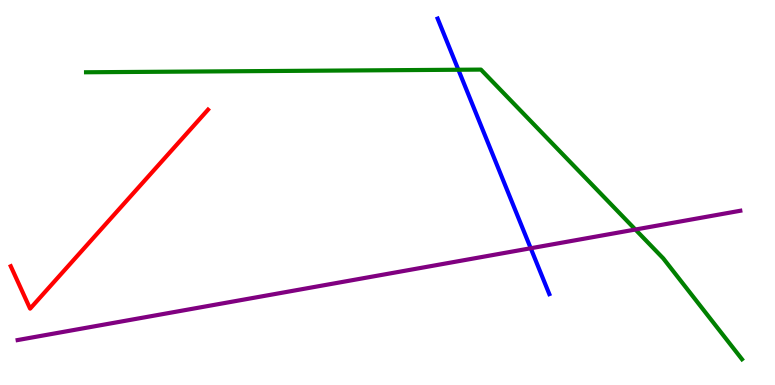[{'lines': ['blue', 'red'], 'intersections': []}, {'lines': ['green', 'red'], 'intersections': []}, {'lines': ['purple', 'red'], 'intersections': []}, {'lines': ['blue', 'green'], 'intersections': [{'x': 5.91, 'y': 8.19}]}, {'lines': ['blue', 'purple'], 'intersections': [{'x': 6.85, 'y': 3.55}]}, {'lines': ['green', 'purple'], 'intersections': [{'x': 8.2, 'y': 4.04}]}]